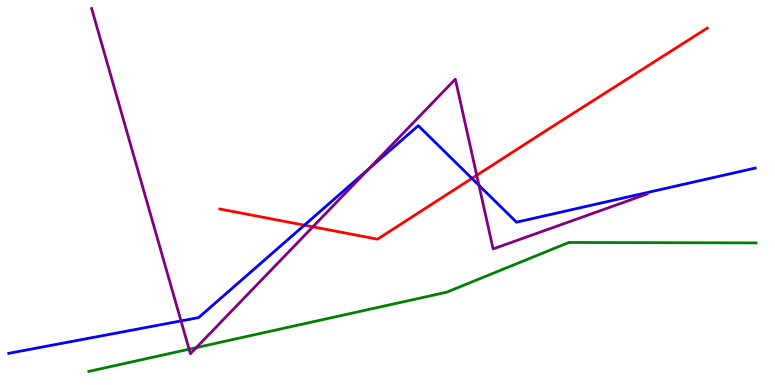[{'lines': ['blue', 'red'], 'intersections': [{'x': 3.93, 'y': 4.15}, {'x': 6.09, 'y': 5.37}]}, {'lines': ['green', 'red'], 'intersections': []}, {'lines': ['purple', 'red'], 'intersections': [{'x': 4.04, 'y': 4.11}, {'x': 6.15, 'y': 5.45}]}, {'lines': ['blue', 'green'], 'intersections': []}, {'lines': ['blue', 'purple'], 'intersections': [{'x': 2.34, 'y': 1.66}, {'x': 4.75, 'y': 5.6}, {'x': 6.18, 'y': 5.19}]}, {'lines': ['green', 'purple'], 'intersections': [{'x': 2.44, 'y': 0.93}, {'x': 2.53, 'y': 0.971}]}]